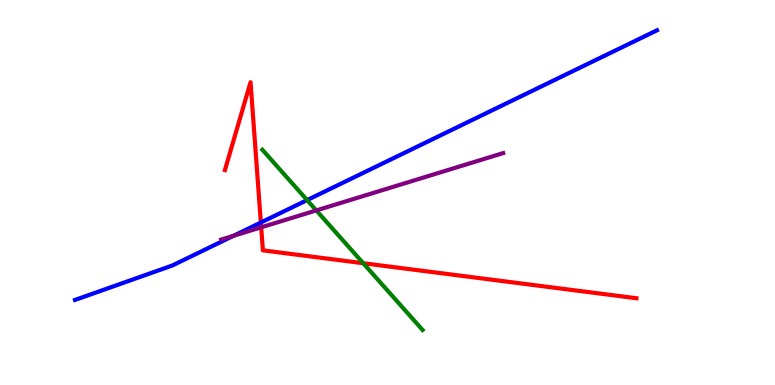[{'lines': ['blue', 'red'], 'intersections': [{'x': 3.37, 'y': 4.22}]}, {'lines': ['green', 'red'], 'intersections': [{'x': 4.69, 'y': 3.16}]}, {'lines': ['purple', 'red'], 'intersections': [{'x': 3.37, 'y': 4.1}]}, {'lines': ['blue', 'green'], 'intersections': [{'x': 3.96, 'y': 4.8}]}, {'lines': ['blue', 'purple'], 'intersections': [{'x': 3.01, 'y': 3.87}]}, {'lines': ['green', 'purple'], 'intersections': [{'x': 4.08, 'y': 4.53}]}]